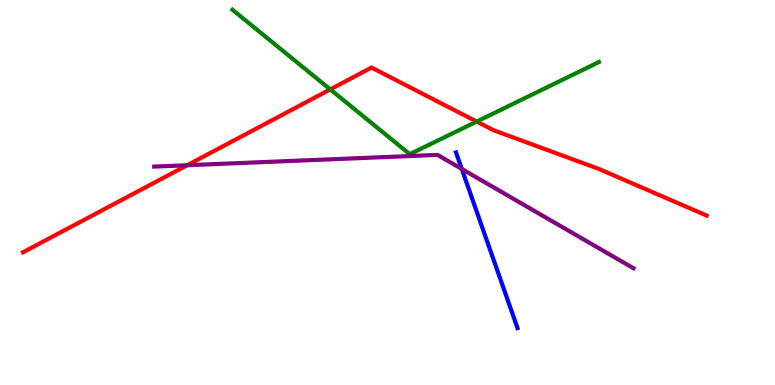[{'lines': ['blue', 'red'], 'intersections': []}, {'lines': ['green', 'red'], 'intersections': [{'x': 4.26, 'y': 7.68}, {'x': 6.15, 'y': 6.84}]}, {'lines': ['purple', 'red'], 'intersections': [{'x': 2.42, 'y': 5.71}]}, {'lines': ['blue', 'green'], 'intersections': []}, {'lines': ['blue', 'purple'], 'intersections': [{'x': 5.96, 'y': 5.61}]}, {'lines': ['green', 'purple'], 'intersections': []}]